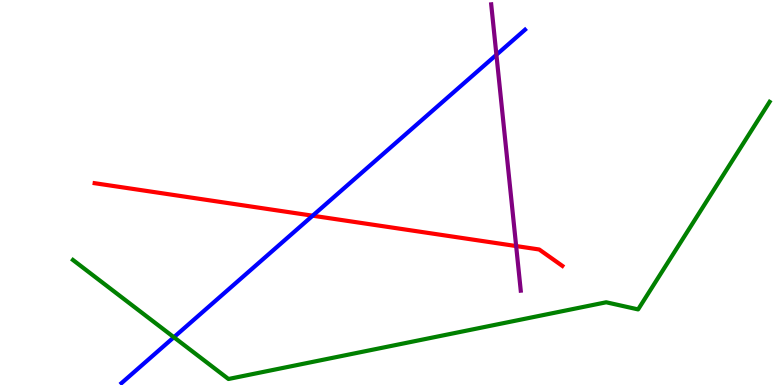[{'lines': ['blue', 'red'], 'intersections': [{'x': 4.03, 'y': 4.4}]}, {'lines': ['green', 'red'], 'intersections': []}, {'lines': ['purple', 'red'], 'intersections': [{'x': 6.66, 'y': 3.61}]}, {'lines': ['blue', 'green'], 'intersections': [{'x': 2.24, 'y': 1.24}]}, {'lines': ['blue', 'purple'], 'intersections': [{'x': 6.41, 'y': 8.58}]}, {'lines': ['green', 'purple'], 'intersections': []}]